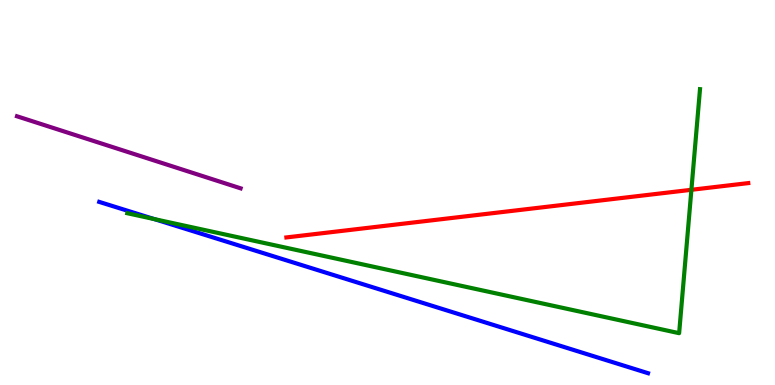[{'lines': ['blue', 'red'], 'intersections': []}, {'lines': ['green', 'red'], 'intersections': [{'x': 8.92, 'y': 5.07}]}, {'lines': ['purple', 'red'], 'intersections': []}, {'lines': ['blue', 'green'], 'intersections': [{'x': 1.99, 'y': 4.31}]}, {'lines': ['blue', 'purple'], 'intersections': []}, {'lines': ['green', 'purple'], 'intersections': []}]